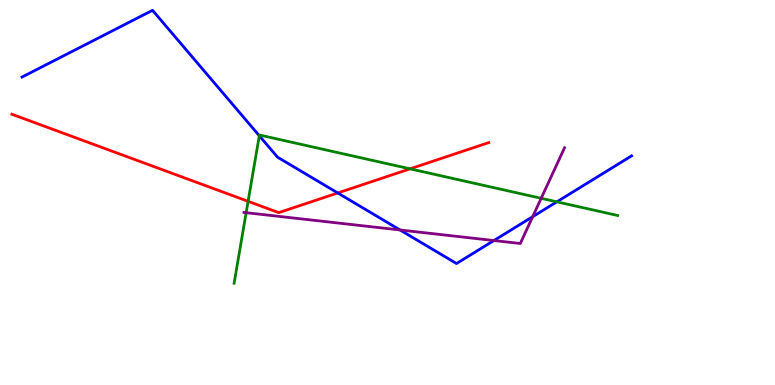[{'lines': ['blue', 'red'], 'intersections': [{'x': 4.36, 'y': 4.99}]}, {'lines': ['green', 'red'], 'intersections': [{'x': 3.2, 'y': 4.77}, {'x': 5.29, 'y': 5.61}]}, {'lines': ['purple', 'red'], 'intersections': []}, {'lines': ['blue', 'green'], 'intersections': [{'x': 3.35, 'y': 6.47}, {'x': 7.19, 'y': 4.76}]}, {'lines': ['blue', 'purple'], 'intersections': [{'x': 5.16, 'y': 4.03}, {'x': 6.37, 'y': 3.75}, {'x': 6.87, 'y': 4.37}]}, {'lines': ['green', 'purple'], 'intersections': [{'x': 3.18, 'y': 4.48}, {'x': 6.98, 'y': 4.85}]}]